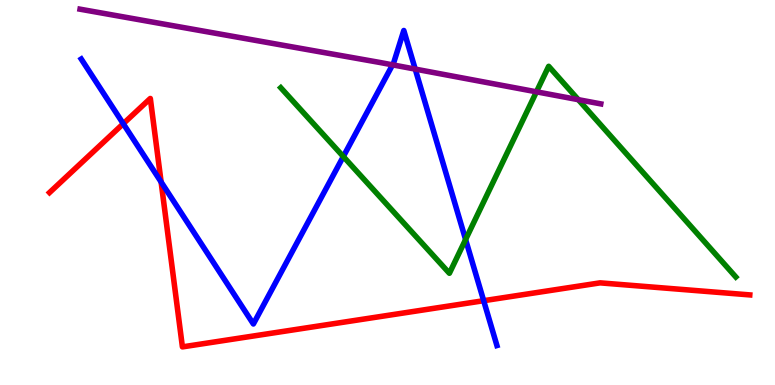[{'lines': ['blue', 'red'], 'intersections': [{'x': 1.59, 'y': 6.79}, {'x': 2.08, 'y': 5.27}, {'x': 6.24, 'y': 2.19}]}, {'lines': ['green', 'red'], 'intersections': []}, {'lines': ['purple', 'red'], 'intersections': []}, {'lines': ['blue', 'green'], 'intersections': [{'x': 4.43, 'y': 5.93}, {'x': 6.01, 'y': 3.78}]}, {'lines': ['blue', 'purple'], 'intersections': [{'x': 5.07, 'y': 8.32}, {'x': 5.36, 'y': 8.21}]}, {'lines': ['green', 'purple'], 'intersections': [{'x': 6.92, 'y': 7.61}, {'x': 7.46, 'y': 7.41}]}]